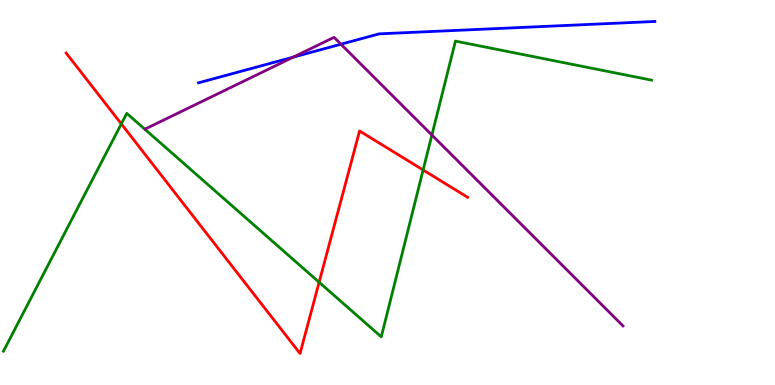[{'lines': ['blue', 'red'], 'intersections': []}, {'lines': ['green', 'red'], 'intersections': [{'x': 1.57, 'y': 6.78}, {'x': 4.12, 'y': 2.67}, {'x': 5.46, 'y': 5.58}]}, {'lines': ['purple', 'red'], 'intersections': []}, {'lines': ['blue', 'green'], 'intersections': []}, {'lines': ['blue', 'purple'], 'intersections': [{'x': 3.78, 'y': 8.52}, {'x': 4.4, 'y': 8.85}]}, {'lines': ['green', 'purple'], 'intersections': [{'x': 5.57, 'y': 6.49}]}]